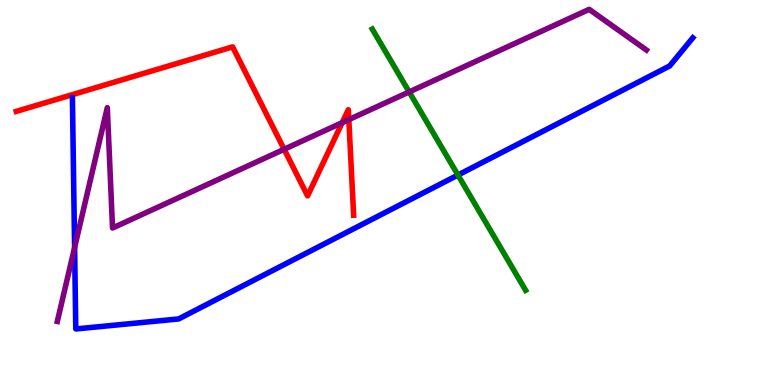[{'lines': ['blue', 'red'], 'intersections': []}, {'lines': ['green', 'red'], 'intersections': []}, {'lines': ['purple', 'red'], 'intersections': [{'x': 3.67, 'y': 6.12}, {'x': 4.42, 'y': 6.81}, {'x': 4.5, 'y': 6.89}]}, {'lines': ['blue', 'green'], 'intersections': [{'x': 5.91, 'y': 5.45}]}, {'lines': ['blue', 'purple'], 'intersections': [{'x': 0.963, 'y': 3.57}]}, {'lines': ['green', 'purple'], 'intersections': [{'x': 5.28, 'y': 7.61}]}]